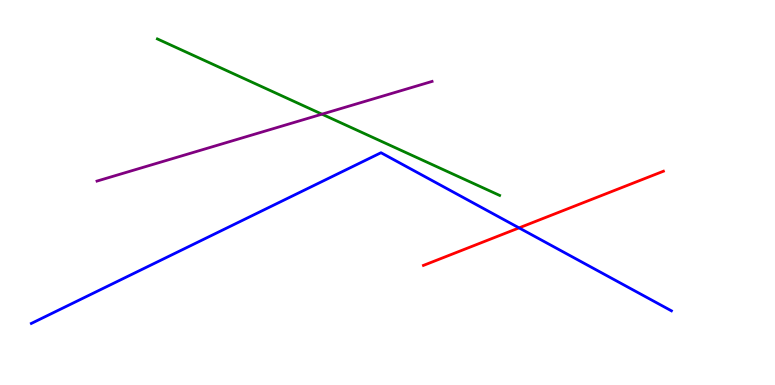[{'lines': ['blue', 'red'], 'intersections': [{'x': 6.7, 'y': 4.08}]}, {'lines': ['green', 'red'], 'intersections': []}, {'lines': ['purple', 'red'], 'intersections': []}, {'lines': ['blue', 'green'], 'intersections': []}, {'lines': ['blue', 'purple'], 'intersections': []}, {'lines': ['green', 'purple'], 'intersections': [{'x': 4.15, 'y': 7.03}]}]